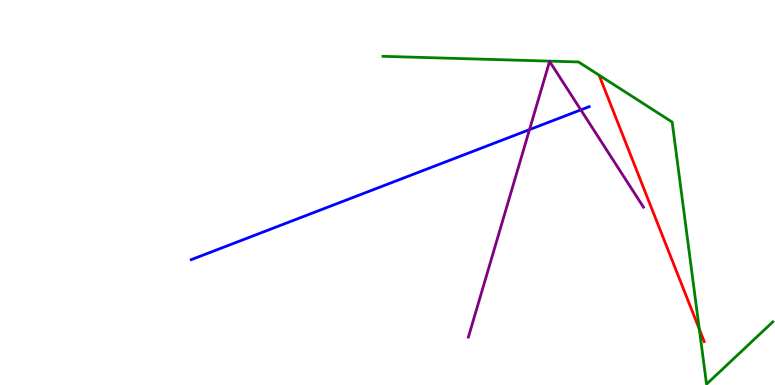[{'lines': ['blue', 'red'], 'intersections': []}, {'lines': ['green', 'red'], 'intersections': [{'x': 9.02, 'y': 1.45}]}, {'lines': ['purple', 'red'], 'intersections': []}, {'lines': ['blue', 'green'], 'intersections': []}, {'lines': ['blue', 'purple'], 'intersections': [{'x': 6.83, 'y': 6.63}, {'x': 7.49, 'y': 7.15}]}, {'lines': ['green', 'purple'], 'intersections': []}]